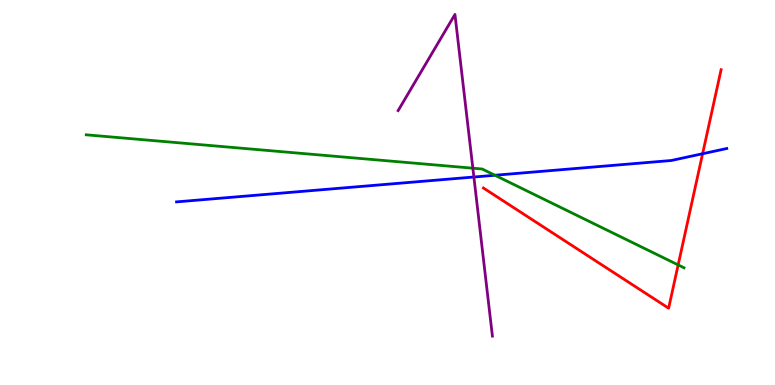[{'lines': ['blue', 'red'], 'intersections': [{'x': 9.07, 'y': 6.01}]}, {'lines': ['green', 'red'], 'intersections': [{'x': 8.75, 'y': 3.12}]}, {'lines': ['purple', 'red'], 'intersections': []}, {'lines': ['blue', 'green'], 'intersections': [{'x': 6.39, 'y': 5.45}]}, {'lines': ['blue', 'purple'], 'intersections': [{'x': 6.11, 'y': 5.4}]}, {'lines': ['green', 'purple'], 'intersections': [{'x': 6.1, 'y': 5.63}]}]